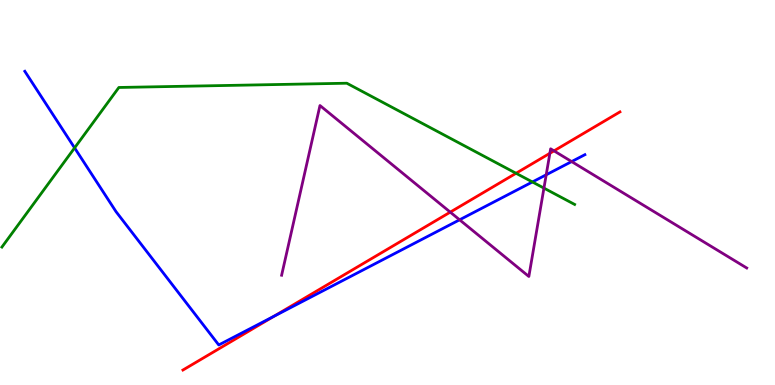[{'lines': ['blue', 'red'], 'intersections': [{'x': 3.53, 'y': 1.78}]}, {'lines': ['green', 'red'], 'intersections': [{'x': 6.66, 'y': 5.5}]}, {'lines': ['purple', 'red'], 'intersections': [{'x': 5.81, 'y': 4.49}, {'x': 7.1, 'y': 6.02}, {'x': 7.15, 'y': 6.08}]}, {'lines': ['blue', 'green'], 'intersections': [{'x': 0.962, 'y': 6.16}, {'x': 6.87, 'y': 5.27}]}, {'lines': ['blue', 'purple'], 'intersections': [{'x': 5.93, 'y': 4.29}, {'x': 7.05, 'y': 5.46}, {'x': 7.38, 'y': 5.8}]}, {'lines': ['green', 'purple'], 'intersections': [{'x': 7.02, 'y': 5.11}]}]